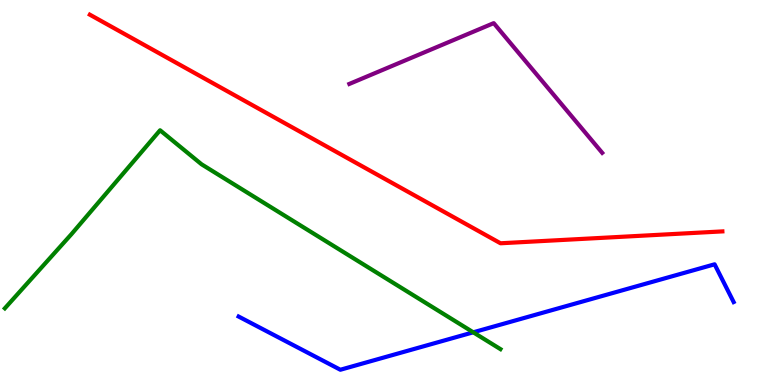[{'lines': ['blue', 'red'], 'intersections': []}, {'lines': ['green', 'red'], 'intersections': []}, {'lines': ['purple', 'red'], 'intersections': []}, {'lines': ['blue', 'green'], 'intersections': [{'x': 6.11, 'y': 1.37}]}, {'lines': ['blue', 'purple'], 'intersections': []}, {'lines': ['green', 'purple'], 'intersections': []}]